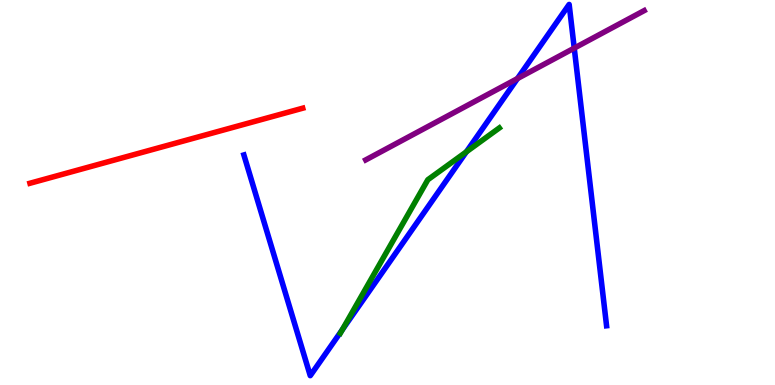[{'lines': ['blue', 'red'], 'intersections': []}, {'lines': ['green', 'red'], 'intersections': []}, {'lines': ['purple', 'red'], 'intersections': []}, {'lines': ['blue', 'green'], 'intersections': [{'x': 4.42, 'y': 1.44}, {'x': 6.02, 'y': 6.06}]}, {'lines': ['blue', 'purple'], 'intersections': [{'x': 6.68, 'y': 7.96}, {'x': 7.41, 'y': 8.75}]}, {'lines': ['green', 'purple'], 'intersections': []}]